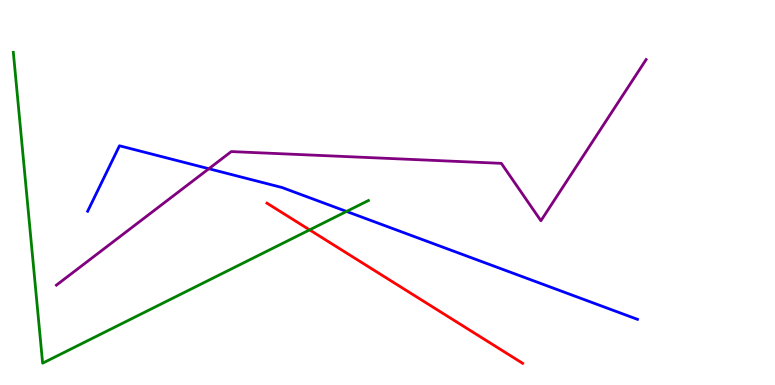[{'lines': ['blue', 'red'], 'intersections': []}, {'lines': ['green', 'red'], 'intersections': [{'x': 4.0, 'y': 4.03}]}, {'lines': ['purple', 'red'], 'intersections': []}, {'lines': ['blue', 'green'], 'intersections': [{'x': 4.47, 'y': 4.51}]}, {'lines': ['blue', 'purple'], 'intersections': [{'x': 2.69, 'y': 5.62}]}, {'lines': ['green', 'purple'], 'intersections': []}]